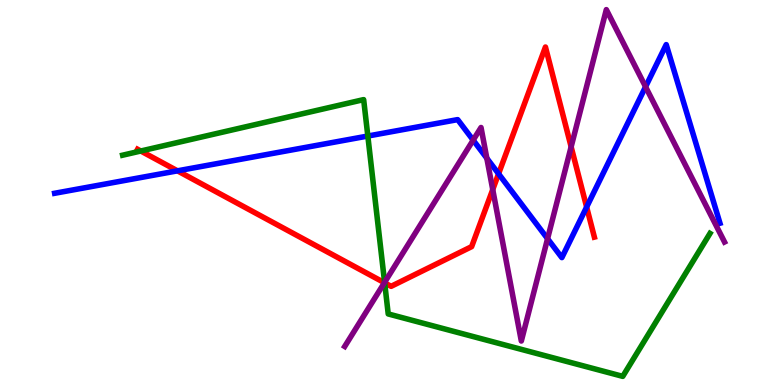[{'lines': ['blue', 'red'], 'intersections': [{'x': 2.29, 'y': 5.56}, {'x': 6.43, 'y': 5.49}, {'x': 7.57, 'y': 4.62}]}, {'lines': ['green', 'red'], 'intersections': [{'x': 1.82, 'y': 6.08}, {'x': 4.96, 'y': 2.65}]}, {'lines': ['purple', 'red'], 'intersections': [{'x': 4.96, 'y': 2.66}, {'x': 6.36, 'y': 5.08}, {'x': 7.37, 'y': 6.19}]}, {'lines': ['blue', 'green'], 'intersections': [{'x': 4.75, 'y': 6.47}]}, {'lines': ['blue', 'purple'], 'intersections': [{'x': 6.11, 'y': 6.36}, {'x': 6.28, 'y': 5.89}, {'x': 7.07, 'y': 3.8}, {'x': 8.33, 'y': 7.75}]}, {'lines': ['green', 'purple'], 'intersections': [{'x': 4.96, 'y': 2.67}]}]